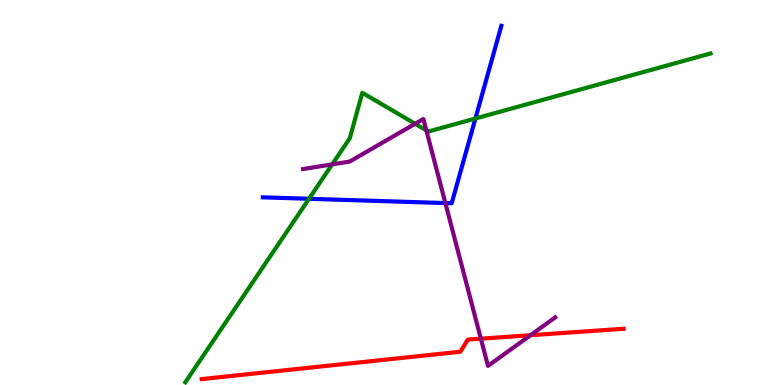[{'lines': ['blue', 'red'], 'intersections': []}, {'lines': ['green', 'red'], 'intersections': []}, {'lines': ['purple', 'red'], 'intersections': [{'x': 6.2, 'y': 1.2}, {'x': 6.85, 'y': 1.29}]}, {'lines': ['blue', 'green'], 'intersections': [{'x': 3.99, 'y': 4.84}, {'x': 6.13, 'y': 6.92}]}, {'lines': ['blue', 'purple'], 'intersections': [{'x': 5.75, 'y': 4.73}]}, {'lines': ['green', 'purple'], 'intersections': [{'x': 4.29, 'y': 5.73}, {'x': 5.36, 'y': 6.78}, {'x': 5.5, 'y': 6.61}]}]